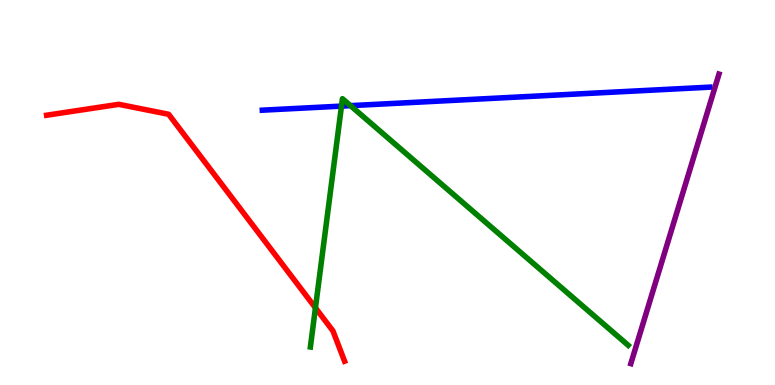[{'lines': ['blue', 'red'], 'intersections': []}, {'lines': ['green', 'red'], 'intersections': [{'x': 4.07, 'y': 2.0}]}, {'lines': ['purple', 'red'], 'intersections': []}, {'lines': ['blue', 'green'], 'intersections': [{'x': 4.41, 'y': 7.24}, {'x': 4.52, 'y': 7.26}]}, {'lines': ['blue', 'purple'], 'intersections': []}, {'lines': ['green', 'purple'], 'intersections': []}]